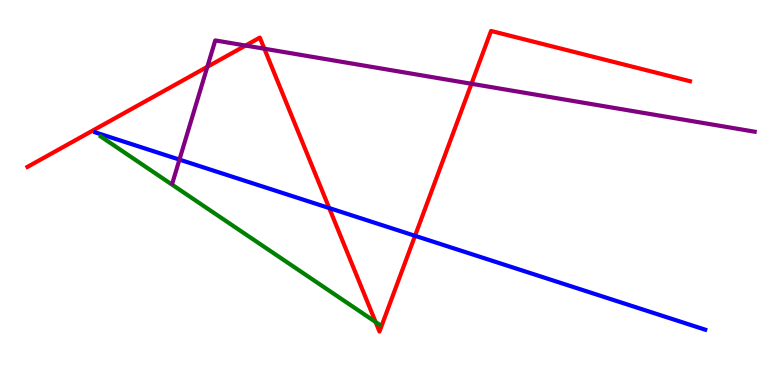[{'lines': ['blue', 'red'], 'intersections': [{'x': 4.25, 'y': 4.6}, {'x': 5.36, 'y': 3.88}]}, {'lines': ['green', 'red'], 'intersections': [{'x': 4.85, 'y': 1.64}]}, {'lines': ['purple', 'red'], 'intersections': [{'x': 2.68, 'y': 8.26}, {'x': 3.17, 'y': 8.82}, {'x': 3.41, 'y': 8.73}, {'x': 6.08, 'y': 7.82}]}, {'lines': ['blue', 'green'], 'intersections': []}, {'lines': ['blue', 'purple'], 'intersections': [{'x': 2.32, 'y': 5.85}]}, {'lines': ['green', 'purple'], 'intersections': []}]